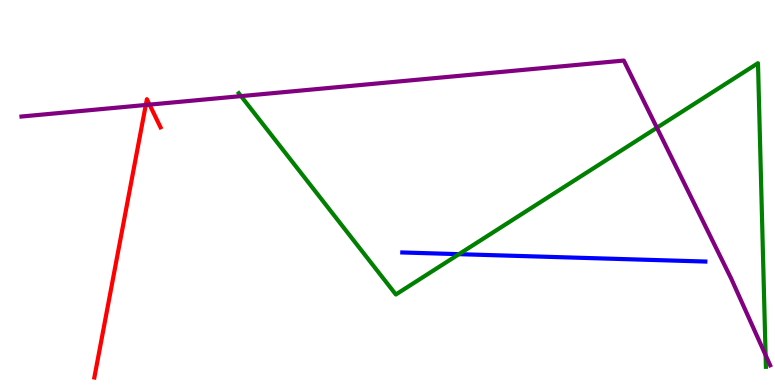[{'lines': ['blue', 'red'], 'intersections': []}, {'lines': ['green', 'red'], 'intersections': []}, {'lines': ['purple', 'red'], 'intersections': [{'x': 1.88, 'y': 7.27}, {'x': 1.93, 'y': 7.28}]}, {'lines': ['blue', 'green'], 'intersections': [{'x': 5.92, 'y': 3.4}]}, {'lines': ['blue', 'purple'], 'intersections': []}, {'lines': ['green', 'purple'], 'intersections': [{'x': 3.11, 'y': 7.5}, {'x': 8.48, 'y': 6.68}, {'x': 9.88, 'y': 0.775}]}]